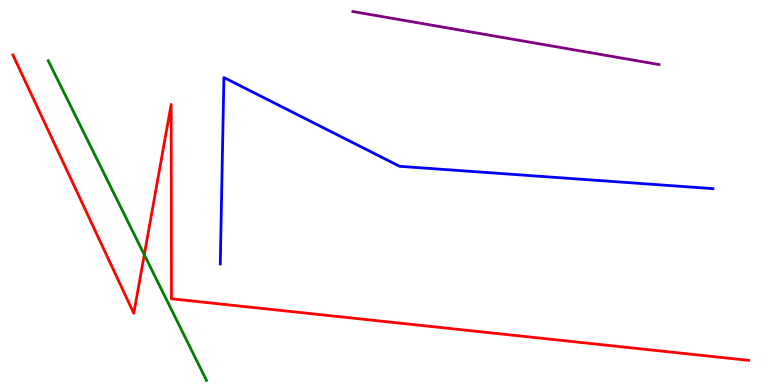[{'lines': ['blue', 'red'], 'intersections': []}, {'lines': ['green', 'red'], 'intersections': [{'x': 1.86, 'y': 3.38}]}, {'lines': ['purple', 'red'], 'intersections': []}, {'lines': ['blue', 'green'], 'intersections': []}, {'lines': ['blue', 'purple'], 'intersections': []}, {'lines': ['green', 'purple'], 'intersections': []}]